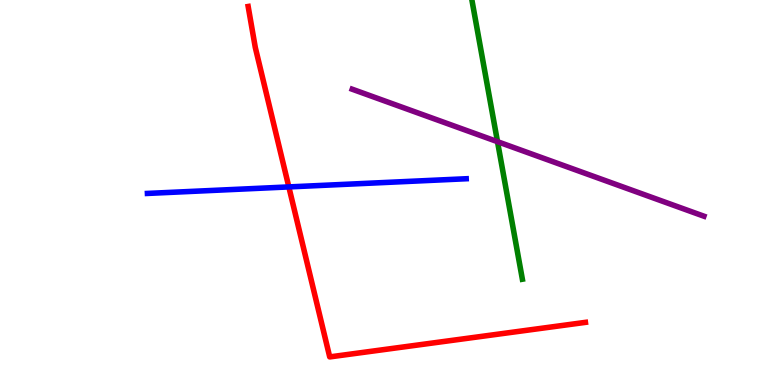[{'lines': ['blue', 'red'], 'intersections': [{'x': 3.73, 'y': 5.15}]}, {'lines': ['green', 'red'], 'intersections': []}, {'lines': ['purple', 'red'], 'intersections': []}, {'lines': ['blue', 'green'], 'intersections': []}, {'lines': ['blue', 'purple'], 'intersections': []}, {'lines': ['green', 'purple'], 'intersections': [{'x': 6.42, 'y': 6.32}]}]